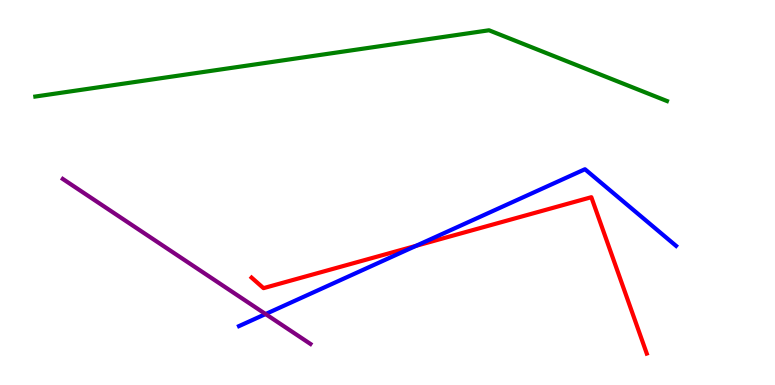[{'lines': ['blue', 'red'], 'intersections': [{'x': 5.37, 'y': 3.61}]}, {'lines': ['green', 'red'], 'intersections': []}, {'lines': ['purple', 'red'], 'intersections': []}, {'lines': ['blue', 'green'], 'intersections': []}, {'lines': ['blue', 'purple'], 'intersections': [{'x': 3.43, 'y': 1.84}]}, {'lines': ['green', 'purple'], 'intersections': []}]